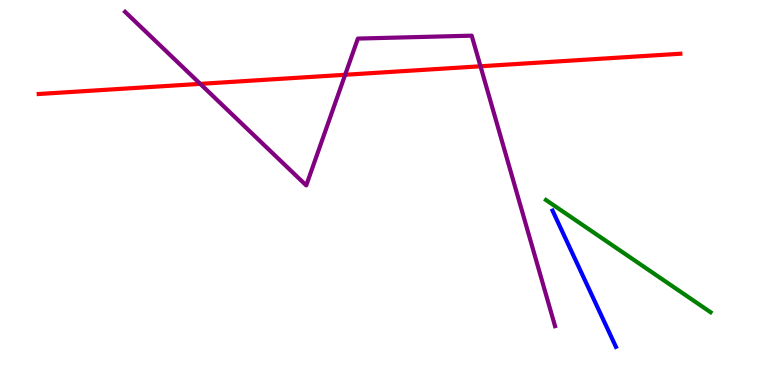[{'lines': ['blue', 'red'], 'intersections': []}, {'lines': ['green', 'red'], 'intersections': []}, {'lines': ['purple', 'red'], 'intersections': [{'x': 2.58, 'y': 7.82}, {'x': 4.45, 'y': 8.06}, {'x': 6.2, 'y': 8.28}]}, {'lines': ['blue', 'green'], 'intersections': []}, {'lines': ['blue', 'purple'], 'intersections': []}, {'lines': ['green', 'purple'], 'intersections': []}]